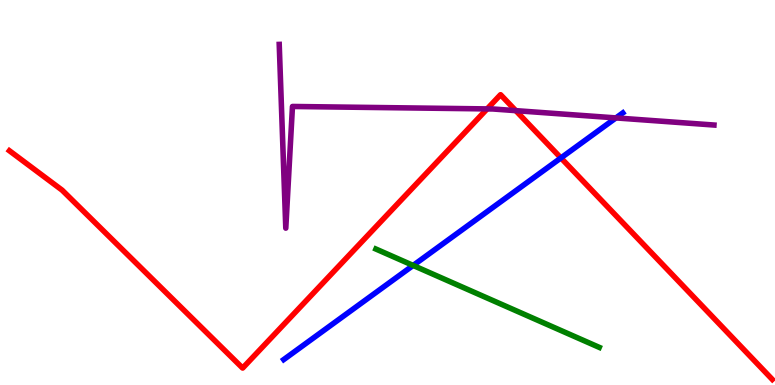[{'lines': ['blue', 'red'], 'intersections': [{'x': 7.24, 'y': 5.9}]}, {'lines': ['green', 'red'], 'intersections': []}, {'lines': ['purple', 'red'], 'intersections': [{'x': 6.29, 'y': 7.17}, {'x': 6.66, 'y': 7.13}]}, {'lines': ['blue', 'green'], 'intersections': [{'x': 5.33, 'y': 3.11}]}, {'lines': ['blue', 'purple'], 'intersections': [{'x': 7.95, 'y': 6.94}]}, {'lines': ['green', 'purple'], 'intersections': []}]